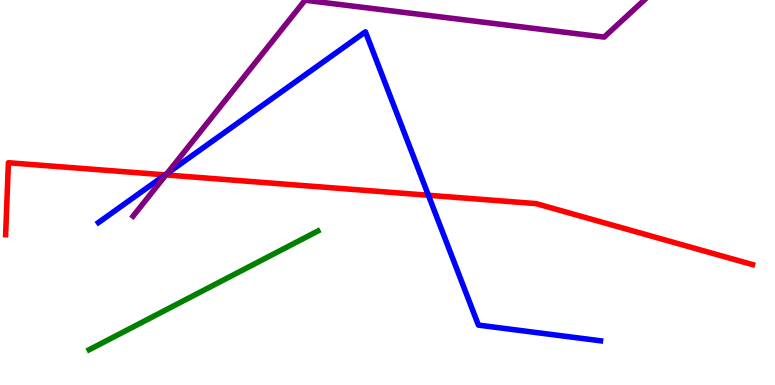[{'lines': ['blue', 'red'], 'intersections': [{'x': 2.13, 'y': 5.46}, {'x': 5.53, 'y': 4.93}]}, {'lines': ['green', 'red'], 'intersections': []}, {'lines': ['purple', 'red'], 'intersections': [{'x': 2.14, 'y': 5.46}]}, {'lines': ['blue', 'green'], 'intersections': []}, {'lines': ['blue', 'purple'], 'intersections': [{'x': 2.15, 'y': 5.49}]}, {'lines': ['green', 'purple'], 'intersections': []}]